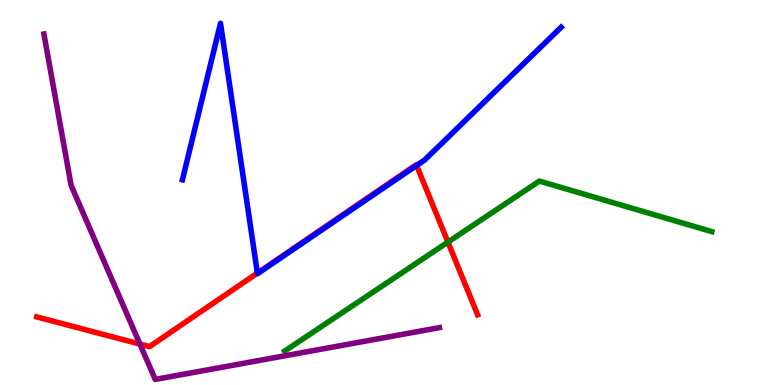[{'lines': ['blue', 'red'], 'intersections': [{'x': 3.32, 'y': 2.91}, {'x': 5.38, 'y': 5.7}]}, {'lines': ['green', 'red'], 'intersections': [{'x': 5.78, 'y': 3.71}]}, {'lines': ['purple', 'red'], 'intersections': [{'x': 1.81, 'y': 1.06}]}, {'lines': ['blue', 'green'], 'intersections': []}, {'lines': ['blue', 'purple'], 'intersections': []}, {'lines': ['green', 'purple'], 'intersections': []}]